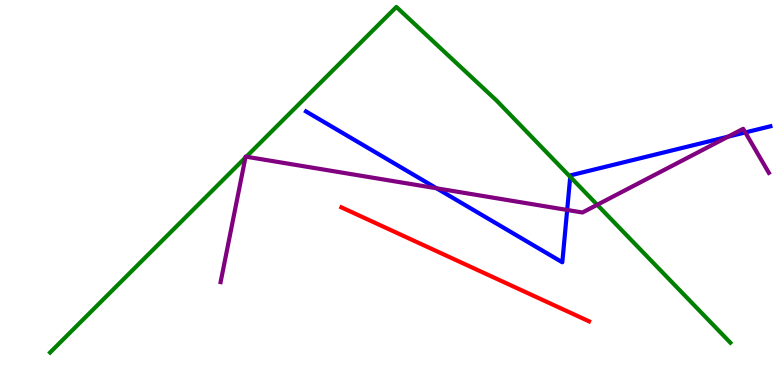[{'lines': ['blue', 'red'], 'intersections': []}, {'lines': ['green', 'red'], 'intersections': []}, {'lines': ['purple', 'red'], 'intersections': []}, {'lines': ['blue', 'green'], 'intersections': [{'x': 7.36, 'y': 5.41}]}, {'lines': ['blue', 'purple'], 'intersections': [{'x': 5.63, 'y': 5.11}, {'x': 7.32, 'y': 4.55}, {'x': 9.39, 'y': 6.45}, {'x': 9.62, 'y': 6.56}]}, {'lines': ['green', 'purple'], 'intersections': [{'x': 3.17, 'y': 5.91}, {'x': 3.18, 'y': 5.93}, {'x': 7.71, 'y': 4.68}]}]